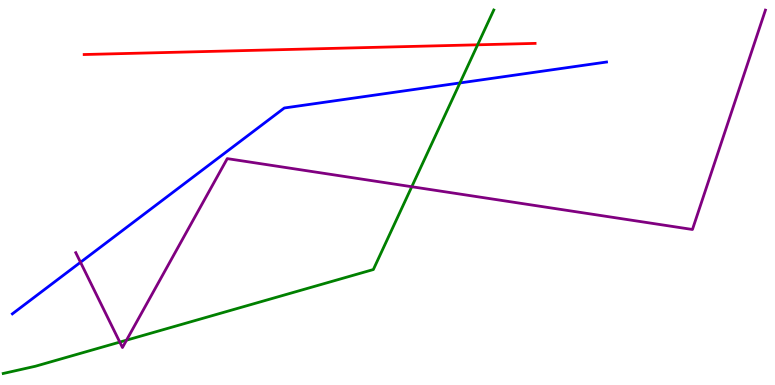[{'lines': ['blue', 'red'], 'intersections': []}, {'lines': ['green', 'red'], 'intersections': [{'x': 6.16, 'y': 8.84}]}, {'lines': ['purple', 'red'], 'intersections': []}, {'lines': ['blue', 'green'], 'intersections': [{'x': 5.93, 'y': 7.85}]}, {'lines': ['blue', 'purple'], 'intersections': [{'x': 1.04, 'y': 3.19}]}, {'lines': ['green', 'purple'], 'intersections': [{'x': 1.55, 'y': 1.11}, {'x': 1.63, 'y': 1.16}, {'x': 5.31, 'y': 5.15}]}]